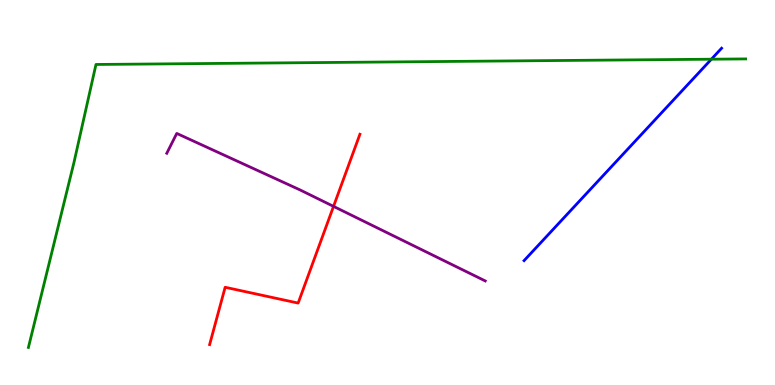[{'lines': ['blue', 'red'], 'intersections': []}, {'lines': ['green', 'red'], 'intersections': []}, {'lines': ['purple', 'red'], 'intersections': [{'x': 4.3, 'y': 4.64}]}, {'lines': ['blue', 'green'], 'intersections': [{'x': 9.18, 'y': 8.46}]}, {'lines': ['blue', 'purple'], 'intersections': []}, {'lines': ['green', 'purple'], 'intersections': []}]